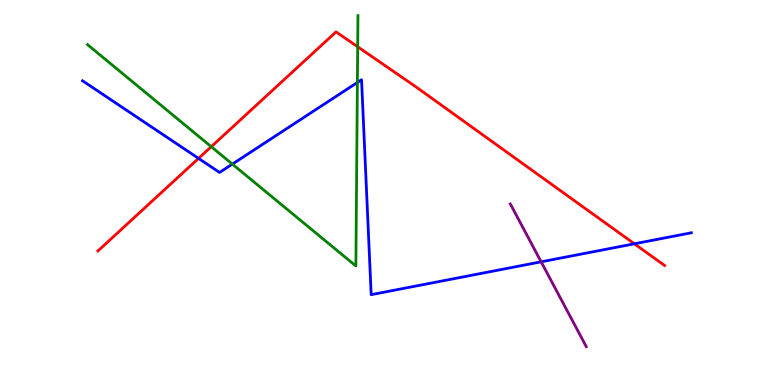[{'lines': ['blue', 'red'], 'intersections': [{'x': 2.56, 'y': 5.89}, {'x': 8.19, 'y': 3.67}]}, {'lines': ['green', 'red'], 'intersections': [{'x': 2.73, 'y': 6.19}, {'x': 4.62, 'y': 8.79}]}, {'lines': ['purple', 'red'], 'intersections': []}, {'lines': ['blue', 'green'], 'intersections': [{'x': 3.0, 'y': 5.74}, {'x': 4.61, 'y': 7.86}]}, {'lines': ['blue', 'purple'], 'intersections': [{'x': 6.98, 'y': 3.2}]}, {'lines': ['green', 'purple'], 'intersections': []}]